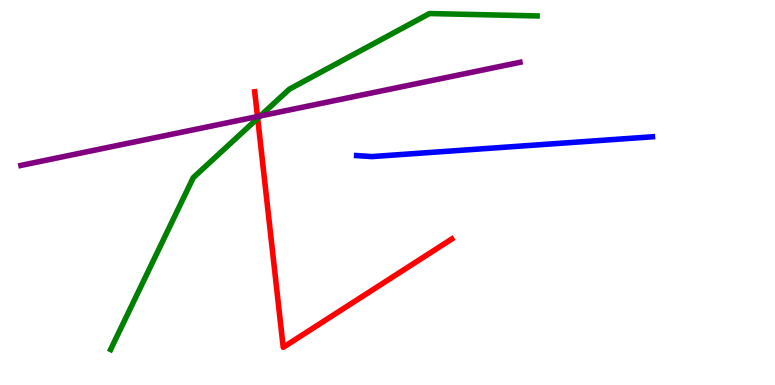[{'lines': ['blue', 'red'], 'intersections': []}, {'lines': ['green', 'red'], 'intersections': [{'x': 3.33, 'y': 6.93}]}, {'lines': ['purple', 'red'], 'intersections': [{'x': 3.32, 'y': 6.97}]}, {'lines': ['blue', 'green'], 'intersections': []}, {'lines': ['blue', 'purple'], 'intersections': []}, {'lines': ['green', 'purple'], 'intersections': [{'x': 3.36, 'y': 6.99}]}]